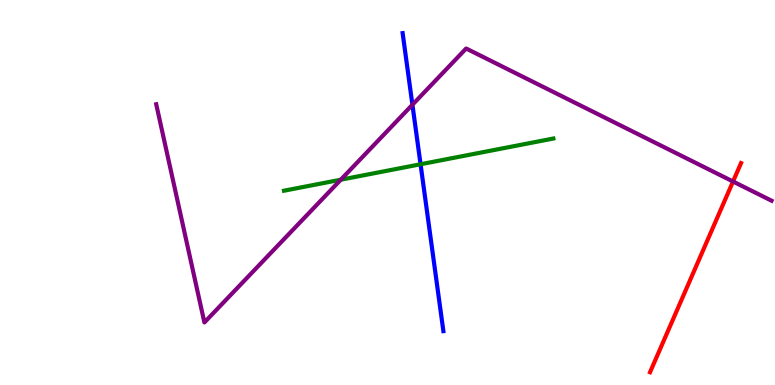[{'lines': ['blue', 'red'], 'intersections': []}, {'lines': ['green', 'red'], 'intersections': []}, {'lines': ['purple', 'red'], 'intersections': [{'x': 9.46, 'y': 5.29}]}, {'lines': ['blue', 'green'], 'intersections': [{'x': 5.43, 'y': 5.73}]}, {'lines': ['blue', 'purple'], 'intersections': [{'x': 5.32, 'y': 7.28}]}, {'lines': ['green', 'purple'], 'intersections': [{'x': 4.4, 'y': 5.33}]}]